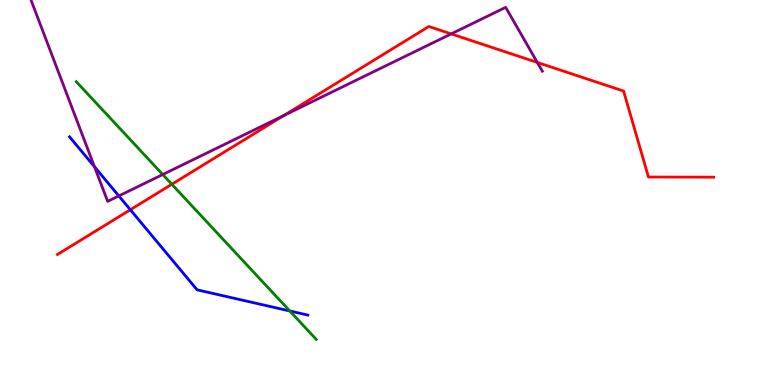[{'lines': ['blue', 'red'], 'intersections': [{'x': 1.68, 'y': 4.55}]}, {'lines': ['green', 'red'], 'intersections': [{'x': 2.22, 'y': 5.21}]}, {'lines': ['purple', 'red'], 'intersections': [{'x': 3.66, 'y': 7.0}, {'x': 5.82, 'y': 9.12}, {'x': 6.93, 'y': 8.38}]}, {'lines': ['blue', 'green'], 'intersections': [{'x': 3.74, 'y': 1.92}]}, {'lines': ['blue', 'purple'], 'intersections': [{'x': 1.22, 'y': 5.67}, {'x': 1.53, 'y': 4.91}]}, {'lines': ['green', 'purple'], 'intersections': [{'x': 2.1, 'y': 5.47}]}]